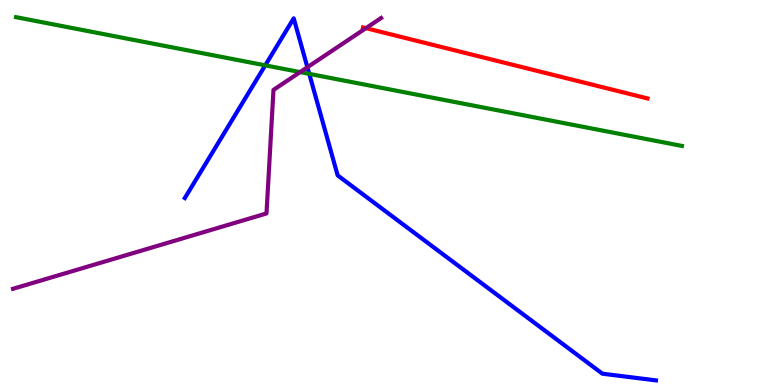[{'lines': ['blue', 'red'], 'intersections': []}, {'lines': ['green', 'red'], 'intersections': []}, {'lines': ['purple', 'red'], 'intersections': [{'x': 4.72, 'y': 9.27}]}, {'lines': ['blue', 'green'], 'intersections': [{'x': 3.42, 'y': 8.3}, {'x': 3.99, 'y': 8.08}]}, {'lines': ['blue', 'purple'], 'intersections': [{'x': 3.97, 'y': 8.25}]}, {'lines': ['green', 'purple'], 'intersections': [{'x': 3.87, 'y': 8.13}]}]